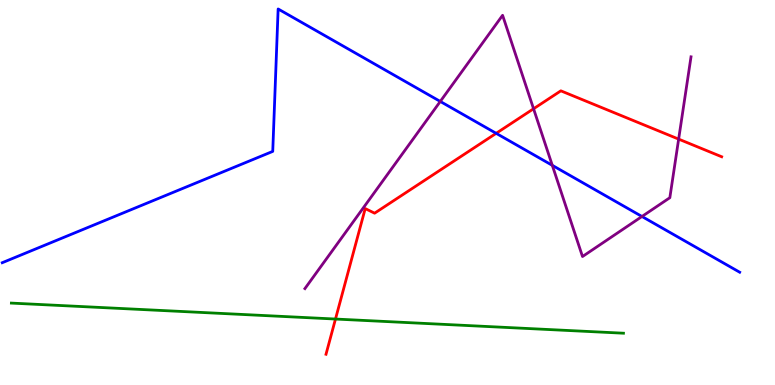[{'lines': ['blue', 'red'], 'intersections': [{'x': 6.4, 'y': 6.54}]}, {'lines': ['green', 'red'], 'intersections': [{'x': 4.33, 'y': 1.71}]}, {'lines': ['purple', 'red'], 'intersections': [{'x': 6.88, 'y': 7.17}, {'x': 8.76, 'y': 6.39}]}, {'lines': ['blue', 'green'], 'intersections': []}, {'lines': ['blue', 'purple'], 'intersections': [{'x': 5.68, 'y': 7.36}, {'x': 7.13, 'y': 5.71}, {'x': 8.28, 'y': 4.38}]}, {'lines': ['green', 'purple'], 'intersections': []}]